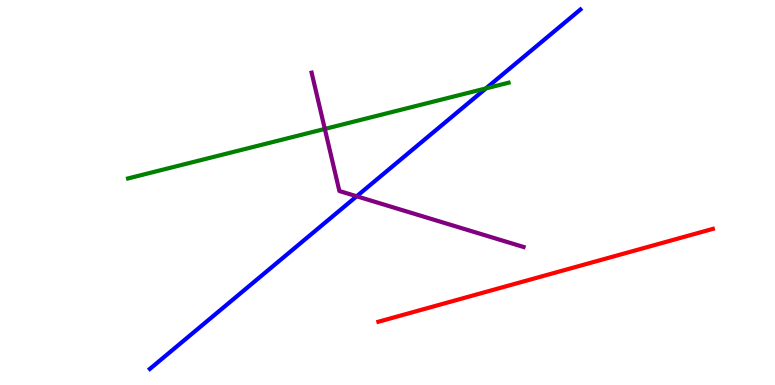[{'lines': ['blue', 'red'], 'intersections': []}, {'lines': ['green', 'red'], 'intersections': []}, {'lines': ['purple', 'red'], 'intersections': []}, {'lines': ['blue', 'green'], 'intersections': [{'x': 6.27, 'y': 7.7}]}, {'lines': ['blue', 'purple'], 'intersections': [{'x': 4.6, 'y': 4.9}]}, {'lines': ['green', 'purple'], 'intersections': [{'x': 4.19, 'y': 6.65}]}]